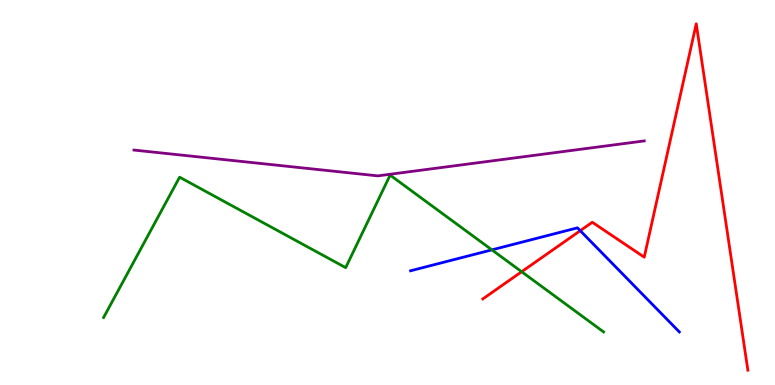[{'lines': ['blue', 'red'], 'intersections': [{'x': 7.49, 'y': 4.01}]}, {'lines': ['green', 'red'], 'intersections': [{'x': 6.73, 'y': 2.94}]}, {'lines': ['purple', 'red'], 'intersections': []}, {'lines': ['blue', 'green'], 'intersections': [{'x': 6.35, 'y': 3.51}]}, {'lines': ['blue', 'purple'], 'intersections': []}, {'lines': ['green', 'purple'], 'intersections': []}]